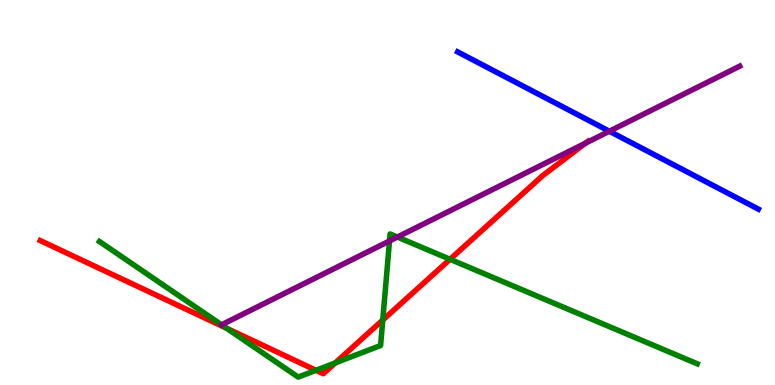[{'lines': ['blue', 'red'], 'intersections': []}, {'lines': ['green', 'red'], 'intersections': [{'x': 2.92, 'y': 1.47}, {'x': 4.08, 'y': 0.382}, {'x': 4.33, 'y': 0.575}, {'x': 4.94, 'y': 1.69}, {'x': 5.81, 'y': 3.27}]}, {'lines': ['purple', 'red'], 'intersections': [{'x': 7.56, 'y': 6.28}]}, {'lines': ['blue', 'green'], 'intersections': []}, {'lines': ['blue', 'purple'], 'intersections': [{'x': 7.86, 'y': 6.59}]}, {'lines': ['green', 'purple'], 'intersections': [{'x': 5.03, 'y': 3.74}, {'x': 5.13, 'y': 3.84}]}]